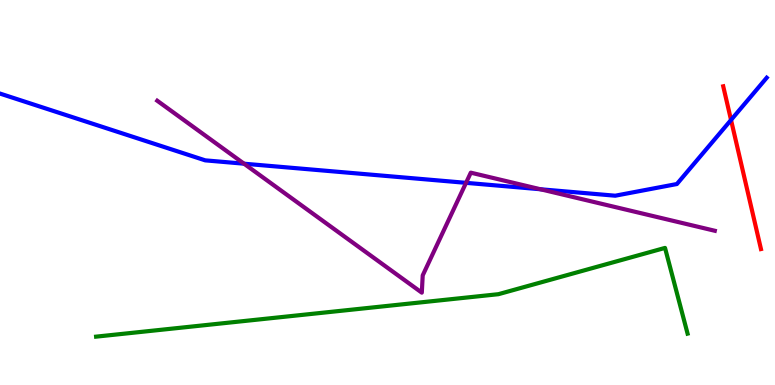[{'lines': ['blue', 'red'], 'intersections': [{'x': 9.43, 'y': 6.88}]}, {'lines': ['green', 'red'], 'intersections': []}, {'lines': ['purple', 'red'], 'intersections': []}, {'lines': ['blue', 'green'], 'intersections': []}, {'lines': ['blue', 'purple'], 'intersections': [{'x': 3.15, 'y': 5.75}, {'x': 6.01, 'y': 5.25}, {'x': 6.97, 'y': 5.08}]}, {'lines': ['green', 'purple'], 'intersections': []}]